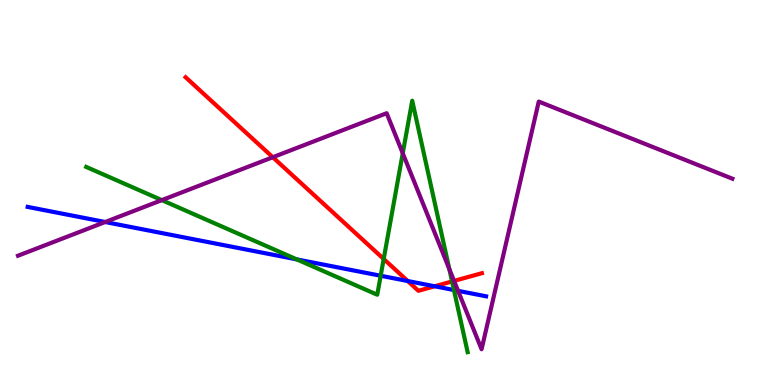[{'lines': ['blue', 'red'], 'intersections': [{'x': 5.26, 'y': 2.7}, {'x': 5.61, 'y': 2.56}]}, {'lines': ['green', 'red'], 'intersections': [{'x': 4.95, 'y': 3.27}, {'x': 5.83, 'y': 2.69}]}, {'lines': ['purple', 'red'], 'intersections': [{'x': 3.52, 'y': 5.92}, {'x': 5.86, 'y': 2.7}]}, {'lines': ['blue', 'green'], 'intersections': [{'x': 3.83, 'y': 3.26}, {'x': 4.91, 'y': 2.84}, {'x': 5.86, 'y': 2.47}]}, {'lines': ['blue', 'purple'], 'intersections': [{'x': 1.36, 'y': 4.23}, {'x': 5.91, 'y': 2.45}]}, {'lines': ['green', 'purple'], 'intersections': [{'x': 2.09, 'y': 4.8}, {'x': 5.2, 'y': 6.02}, {'x': 5.8, 'y': 3.01}]}]